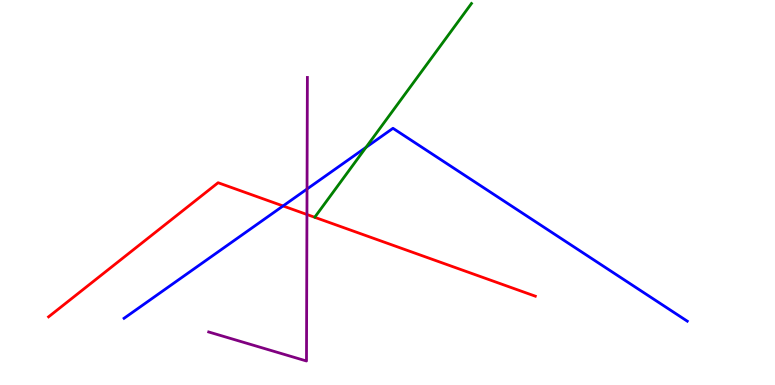[{'lines': ['blue', 'red'], 'intersections': [{'x': 3.65, 'y': 4.65}]}, {'lines': ['green', 'red'], 'intersections': []}, {'lines': ['purple', 'red'], 'intersections': [{'x': 3.96, 'y': 4.43}]}, {'lines': ['blue', 'green'], 'intersections': [{'x': 4.72, 'y': 6.17}]}, {'lines': ['blue', 'purple'], 'intersections': [{'x': 3.96, 'y': 5.09}]}, {'lines': ['green', 'purple'], 'intersections': []}]